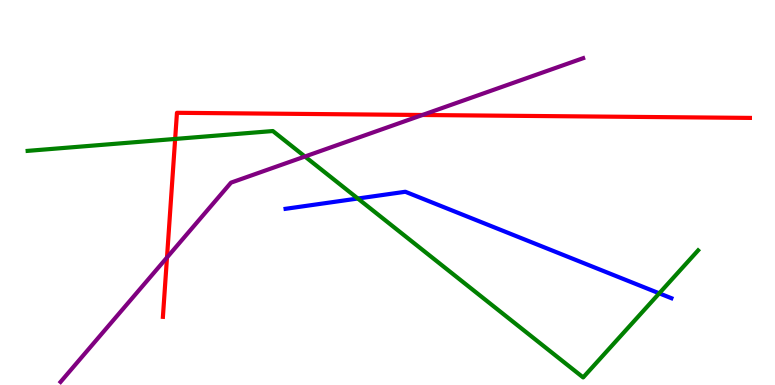[{'lines': ['blue', 'red'], 'intersections': []}, {'lines': ['green', 'red'], 'intersections': [{'x': 2.26, 'y': 6.39}]}, {'lines': ['purple', 'red'], 'intersections': [{'x': 2.15, 'y': 3.31}, {'x': 5.45, 'y': 7.01}]}, {'lines': ['blue', 'green'], 'intersections': [{'x': 4.62, 'y': 4.84}, {'x': 8.51, 'y': 2.38}]}, {'lines': ['blue', 'purple'], 'intersections': []}, {'lines': ['green', 'purple'], 'intersections': [{'x': 3.93, 'y': 5.93}]}]